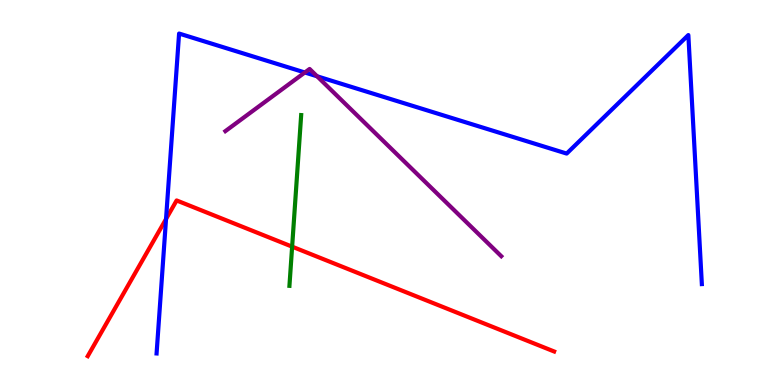[{'lines': ['blue', 'red'], 'intersections': [{'x': 2.14, 'y': 4.31}]}, {'lines': ['green', 'red'], 'intersections': [{'x': 3.77, 'y': 3.59}]}, {'lines': ['purple', 'red'], 'intersections': []}, {'lines': ['blue', 'green'], 'intersections': []}, {'lines': ['blue', 'purple'], 'intersections': [{'x': 3.93, 'y': 8.12}, {'x': 4.09, 'y': 8.02}]}, {'lines': ['green', 'purple'], 'intersections': []}]